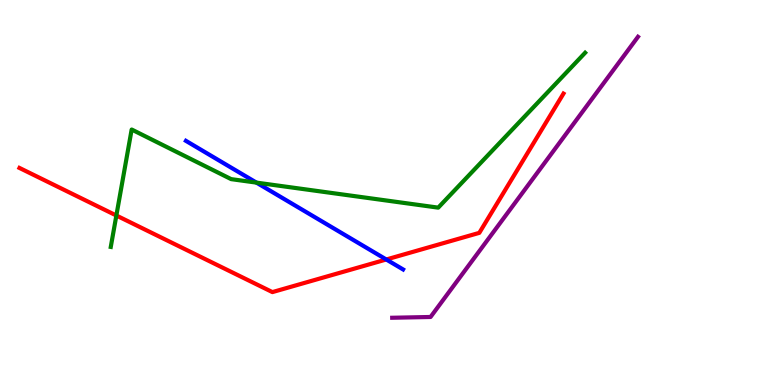[{'lines': ['blue', 'red'], 'intersections': [{'x': 4.98, 'y': 3.26}]}, {'lines': ['green', 'red'], 'intersections': [{'x': 1.5, 'y': 4.4}]}, {'lines': ['purple', 'red'], 'intersections': []}, {'lines': ['blue', 'green'], 'intersections': [{'x': 3.31, 'y': 5.26}]}, {'lines': ['blue', 'purple'], 'intersections': []}, {'lines': ['green', 'purple'], 'intersections': []}]